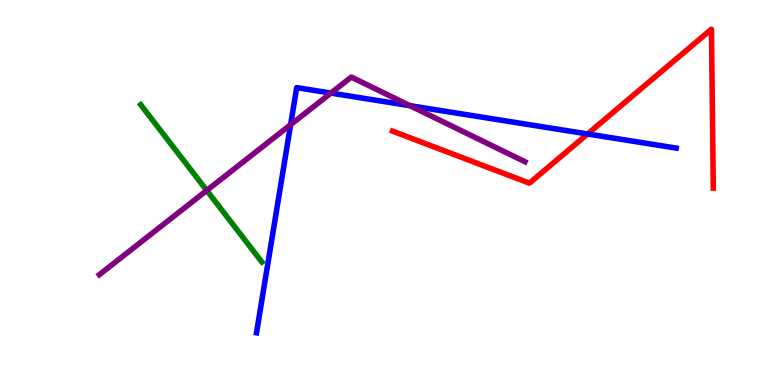[{'lines': ['blue', 'red'], 'intersections': [{'x': 7.58, 'y': 6.52}]}, {'lines': ['green', 'red'], 'intersections': []}, {'lines': ['purple', 'red'], 'intersections': []}, {'lines': ['blue', 'green'], 'intersections': []}, {'lines': ['blue', 'purple'], 'intersections': [{'x': 3.75, 'y': 6.76}, {'x': 4.27, 'y': 7.58}, {'x': 5.29, 'y': 7.26}]}, {'lines': ['green', 'purple'], 'intersections': [{'x': 2.67, 'y': 5.05}]}]